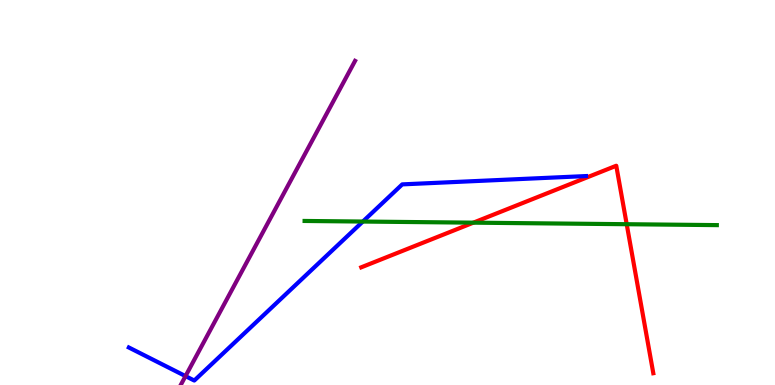[{'lines': ['blue', 'red'], 'intersections': []}, {'lines': ['green', 'red'], 'intersections': [{'x': 6.11, 'y': 4.22}, {'x': 8.09, 'y': 4.18}]}, {'lines': ['purple', 'red'], 'intersections': []}, {'lines': ['blue', 'green'], 'intersections': [{'x': 4.68, 'y': 4.25}]}, {'lines': ['blue', 'purple'], 'intersections': [{'x': 2.39, 'y': 0.231}]}, {'lines': ['green', 'purple'], 'intersections': []}]